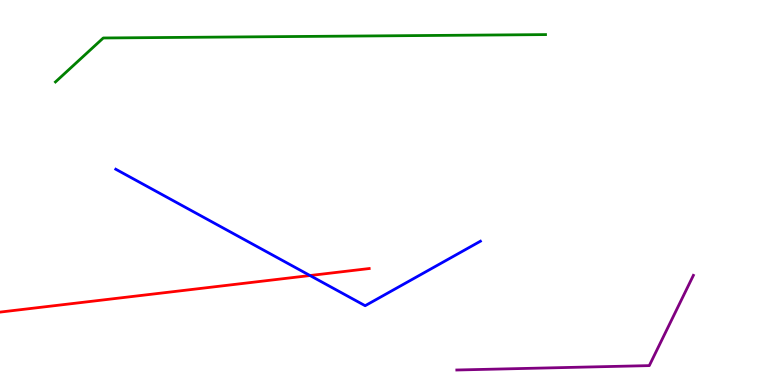[{'lines': ['blue', 'red'], 'intersections': [{'x': 4.0, 'y': 2.84}]}, {'lines': ['green', 'red'], 'intersections': []}, {'lines': ['purple', 'red'], 'intersections': []}, {'lines': ['blue', 'green'], 'intersections': []}, {'lines': ['blue', 'purple'], 'intersections': []}, {'lines': ['green', 'purple'], 'intersections': []}]